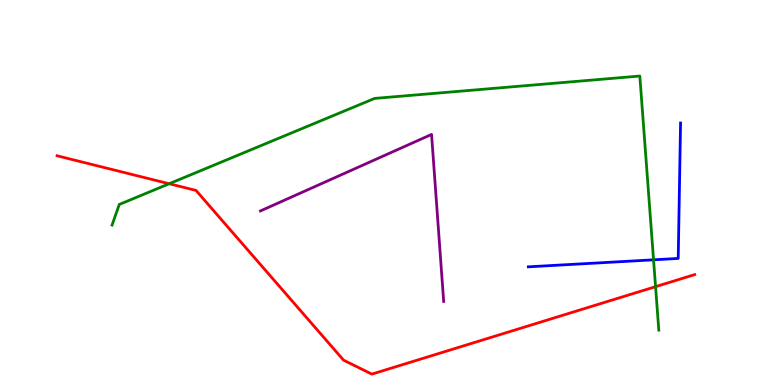[{'lines': ['blue', 'red'], 'intersections': []}, {'lines': ['green', 'red'], 'intersections': [{'x': 2.18, 'y': 5.23}, {'x': 8.46, 'y': 2.55}]}, {'lines': ['purple', 'red'], 'intersections': []}, {'lines': ['blue', 'green'], 'intersections': [{'x': 8.43, 'y': 3.25}]}, {'lines': ['blue', 'purple'], 'intersections': []}, {'lines': ['green', 'purple'], 'intersections': []}]